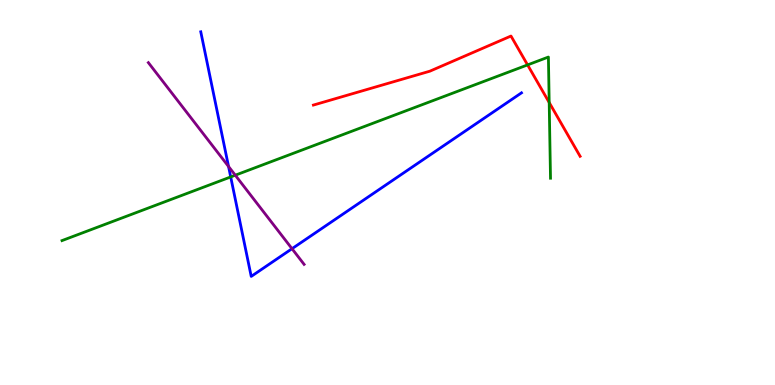[{'lines': ['blue', 'red'], 'intersections': []}, {'lines': ['green', 'red'], 'intersections': [{'x': 6.81, 'y': 8.31}, {'x': 7.09, 'y': 7.34}]}, {'lines': ['purple', 'red'], 'intersections': []}, {'lines': ['blue', 'green'], 'intersections': [{'x': 2.98, 'y': 5.4}]}, {'lines': ['blue', 'purple'], 'intersections': [{'x': 2.95, 'y': 5.68}, {'x': 3.77, 'y': 3.54}]}, {'lines': ['green', 'purple'], 'intersections': [{'x': 3.04, 'y': 5.45}]}]